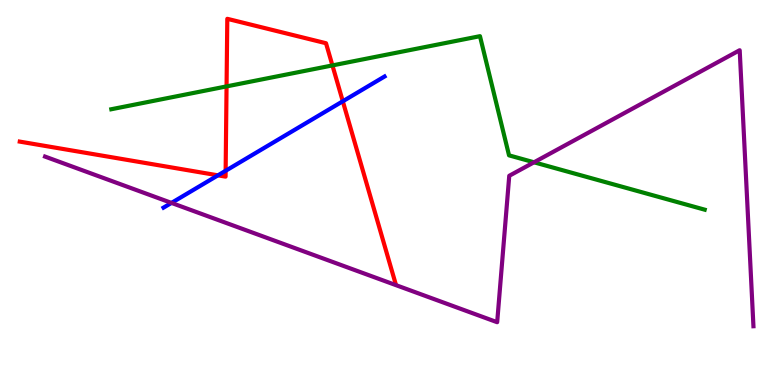[{'lines': ['blue', 'red'], 'intersections': [{'x': 2.81, 'y': 5.45}, {'x': 2.91, 'y': 5.56}, {'x': 4.42, 'y': 7.37}]}, {'lines': ['green', 'red'], 'intersections': [{'x': 2.92, 'y': 7.76}, {'x': 4.29, 'y': 8.3}]}, {'lines': ['purple', 'red'], 'intersections': []}, {'lines': ['blue', 'green'], 'intersections': []}, {'lines': ['blue', 'purple'], 'intersections': [{'x': 2.21, 'y': 4.73}]}, {'lines': ['green', 'purple'], 'intersections': [{'x': 6.89, 'y': 5.78}]}]